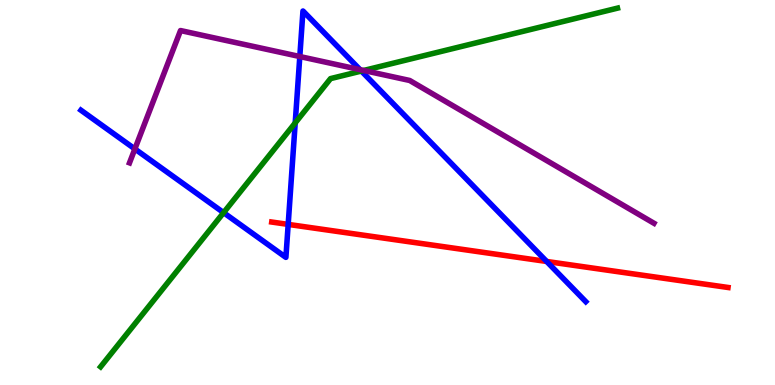[{'lines': ['blue', 'red'], 'intersections': [{'x': 3.72, 'y': 4.17}, {'x': 7.05, 'y': 3.21}]}, {'lines': ['green', 'red'], 'intersections': []}, {'lines': ['purple', 'red'], 'intersections': []}, {'lines': ['blue', 'green'], 'intersections': [{'x': 2.89, 'y': 4.48}, {'x': 3.81, 'y': 6.81}, {'x': 4.66, 'y': 8.15}]}, {'lines': ['blue', 'purple'], 'intersections': [{'x': 1.74, 'y': 6.13}, {'x': 3.87, 'y': 8.53}, {'x': 4.65, 'y': 8.19}]}, {'lines': ['green', 'purple'], 'intersections': [{'x': 4.69, 'y': 8.17}]}]